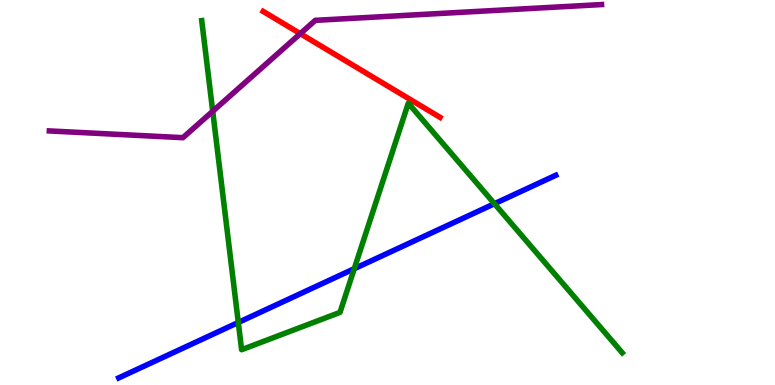[{'lines': ['blue', 'red'], 'intersections': []}, {'lines': ['green', 'red'], 'intersections': []}, {'lines': ['purple', 'red'], 'intersections': [{'x': 3.87, 'y': 9.13}]}, {'lines': ['blue', 'green'], 'intersections': [{'x': 3.07, 'y': 1.62}, {'x': 4.57, 'y': 3.02}, {'x': 6.38, 'y': 4.71}]}, {'lines': ['blue', 'purple'], 'intersections': []}, {'lines': ['green', 'purple'], 'intersections': [{'x': 2.74, 'y': 7.11}]}]